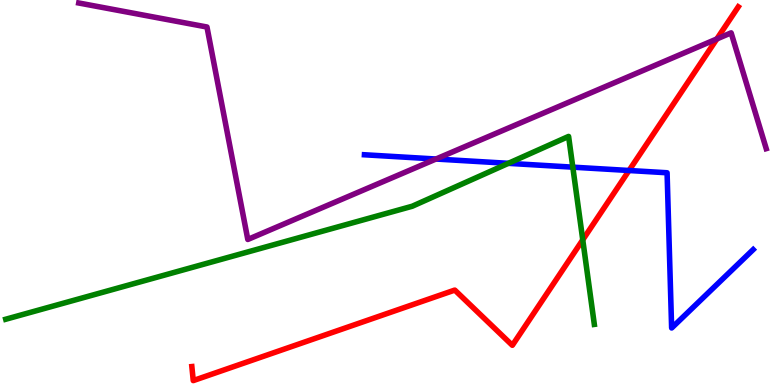[{'lines': ['blue', 'red'], 'intersections': [{'x': 8.12, 'y': 5.57}]}, {'lines': ['green', 'red'], 'intersections': [{'x': 7.52, 'y': 3.77}]}, {'lines': ['purple', 'red'], 'intersections': [{'x': 9.25, 'y': 8.99}]}, {'lines': ['blue', 'green'], 'intersections': [{'x': 6.56, 'y': 5.76}, {'x': 7.39, 'y': 5.66}]}, {'lines': ['blue', 'purple'], 'intersections': [{'x': 5.63, 'y': 5.87}]}, {'lines': ['green', 'purple'], 'intersections': []}]